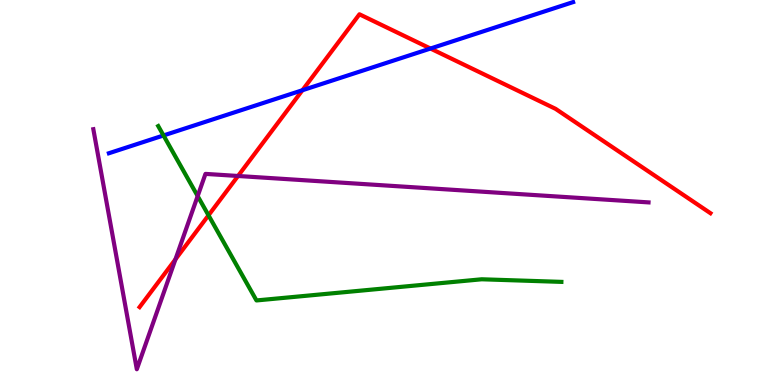[{'lines': ['blue', 'red'], 'intersections': [{'x': 3.9, 'y': 7.66}, {'x': 5.55, 'y': 8.74}]}, {'lines': ['green', 'red'], 'intersections': [{'x': 2.69, 'y': 4.41}]}, {'lines': ['purple', 'red'], 'intersections': [{'x': 2.26, 'y': 3.26}, {'x': 3.07, 'y': 5.43}]}, {'lines': ['blue', 'green'], 'intersections': [{'x': 2.11, 'y': 6.48}]}, {'lines': ['blue', 'purple'], 'intersections': []}, {'lines': ['green', 'purple'], 'intersections': [{'x': 2.55, 'y': 4.91}]}]